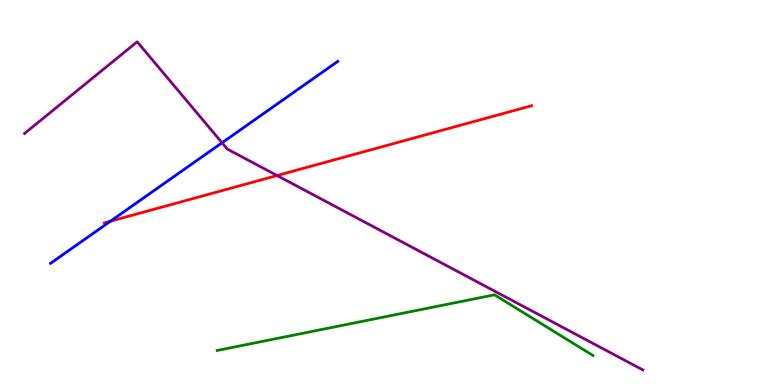[{'lines': ['blue', 'red'], 'intersections': [{'x': 1.43, 'y': 4.25}]}, {'lines': ['green', 'red'], 'intersections': []}, {'lines': ['purple', 'red'], 'intersections': [{'x': 3.58, 'y': 5.44}]}, {'lines': ['blue', 'green'], 'intersections': []}, {'lines': ['blue', 'purple'], 'intersections': [{'x': 2.86, 'y': 6.29}]}, {'lines': ['green', 'purple'], 'intersections': []}]